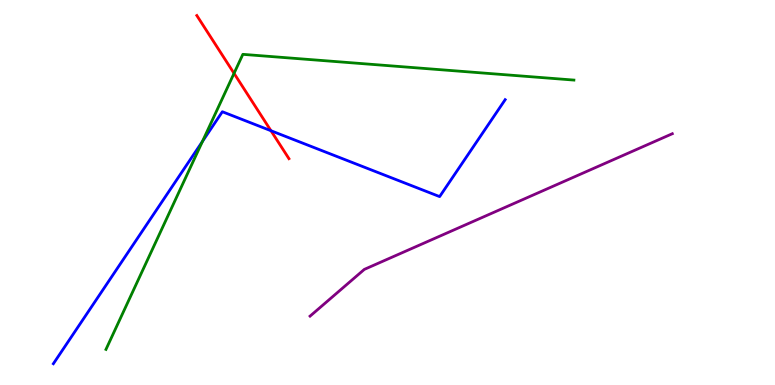[{'lines': ['blue', 'red'], 'intersections': [{'x': 3.5, 'y': 6.6}]}, {'lines': ['green', 'red'], 'intersections': [{'x': 3.02, 'y': 8.09}]}, {'lines': ['purple', 'red'], 'intersections': []}, {'lines': ['blue', 'green'], 'intersections': [{'x': 2.61, 'y': 6.33}]}, {'lines': ['blue', 'purple'], 'intersections': []}, {'lines': ['green', 'purple'], 'intersections': []}]